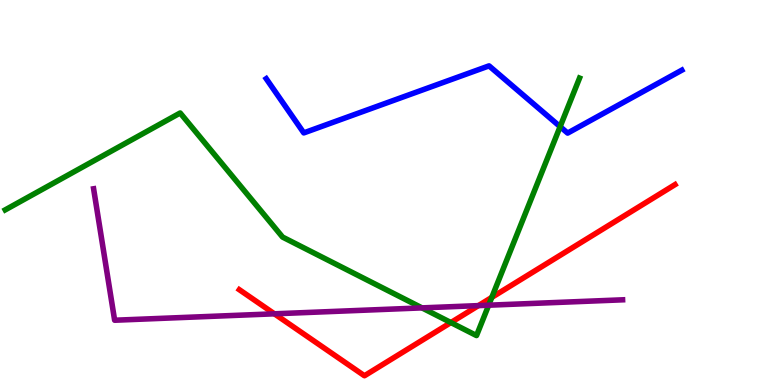[{'lines': ['blue', 'red'], 'intersections': []}, {'lines': ['green', 'red'], 'intersections': [{'x': 5.82, 'y': 1.62}, {'x': 6.35, 'y': 2.28}]}, {'lines': ['purple', 'red'], 'intersections': [{'x': 3.54, 'y': 1.85}, {'x': 6.17, 'y': 2.06}]}, {'lines': ['blue', 'green'], 'intersections': [{'x': 7.23, 'y': 6.71}]}, {'lines': ['blue', 'purple'], 'intersections': []}, {'lines': ['green', 'purple'], 'intersections': [{'x': 5.45, 'y': 2.0}, {'x': 6.31, 'y': 2.07}]}]